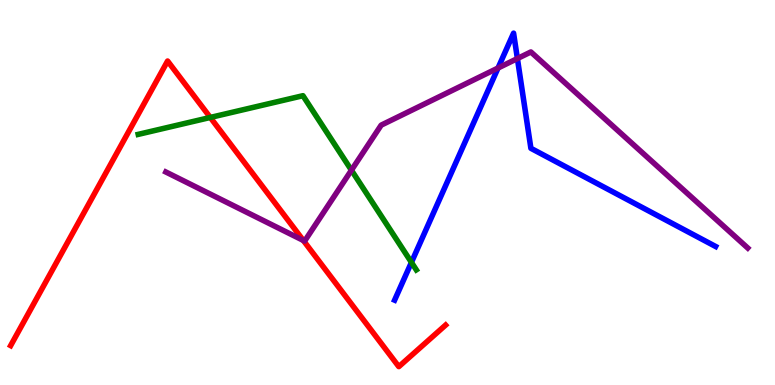[{'lines': ['blue', 'red'], 'intersections': []}, {'lines': ['green', 'red'], 'intersections': [{'x': 2.71, 'y': 6.95}]}, {'lines': ['purple', 'red'], 'intersections': [{'x': 3.91, 'y': 3.75}]}, {'lines': ['blue', 'green'], 'intersections': [{'x': 5.31, 'y': 3.19}]}, {'lines': ['blue', 'purple'], 'intersections': [{'x': 6.43, 'y': 8.23}, {'x': 6.68, 'y': 8.48}]}, {'lines': ['green', 'purple'], 'intersections': [{'x': 4.53, 'y': 5.58}]}]